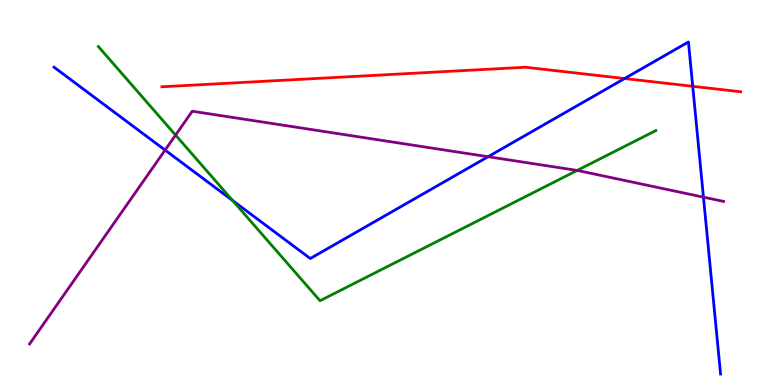[{'lines': ['blue', 'red'], 'intersections': [{'x': 8.06, 'y': 7.96}, {'x': 8.94, 'y': 7.76}]}, {'lines': ['green', 'red'], 'intersections': []}, {'lines': ['purple', 'red'], 'intersections': []}, {'lines': ['blue', 'green'], 'intersections': [{'x': 3.0, 'y': 4.79}]}, {'lines': ['blue', 'purple'], 'intersections': [{'x': 2.13, 'y': 6.1}, {'x': 6.3, 'y': 5.93}, {'x': 9.08, 'y': 4.88}]}, {'lines': ['green', 'purple'], 'intersections': [{'x': 2.27, 'y': 6.49}, {'x': 7.45, 'y': 5.57}]}]